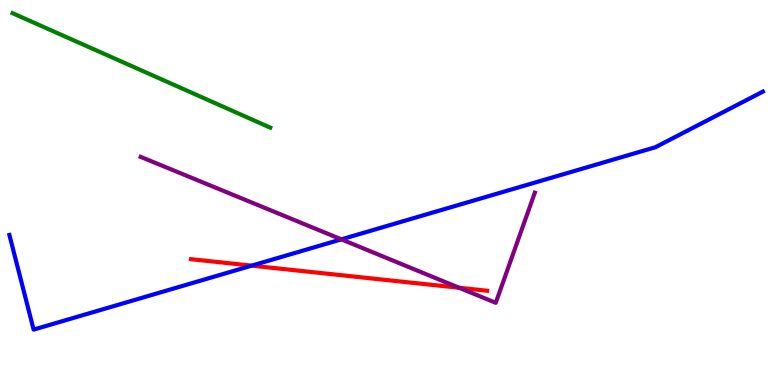[{'lines': ['blue', 'red'], 'intersections': [{'x': 3.25, 'y': 3.1}]}, {'lines': ['green', 'red'], 'intersections': []}, {'lines': ['purple', 'red'], 'intersections': [{'x': 5.92, 'y': 2.53}]}, {'lines': ['blue', 'green'], 'intersections': []}, {'lines': ['blue', 'purple'], 'intersections': [{'x': 4.4, 'y': 3.78}]}, {'lines': ['green', 'purple'], 'intersections': []}]